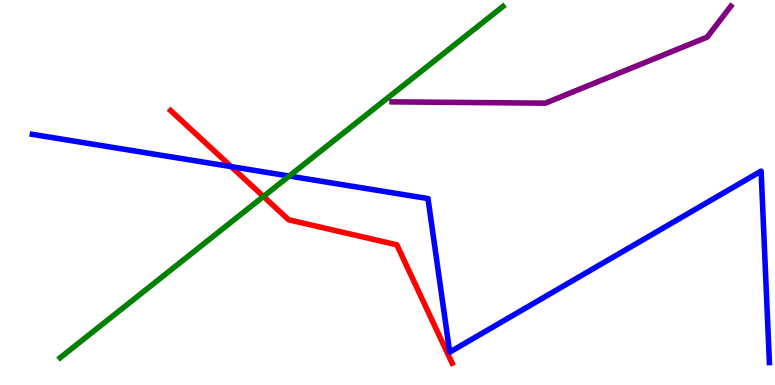[{'lines': ['blue', 'red'], 'intersections': [{'x': 2.98, 'y': 5.67}]}, {'lines': ['green', 'red'], 'intersections': [{'x': 3.4, 'y': 4.9}]}, {'lines': ['purple', 'red'], 'intersections': []}, {'lines': ['blue', 'green'], 'intersections': [{'x': 3.73, 'y': 5.43}]}, {'lines': ['blue', 'purple'], 'intersections': []}, {'lines': ['green', 'purple'], 'intersections': []}]